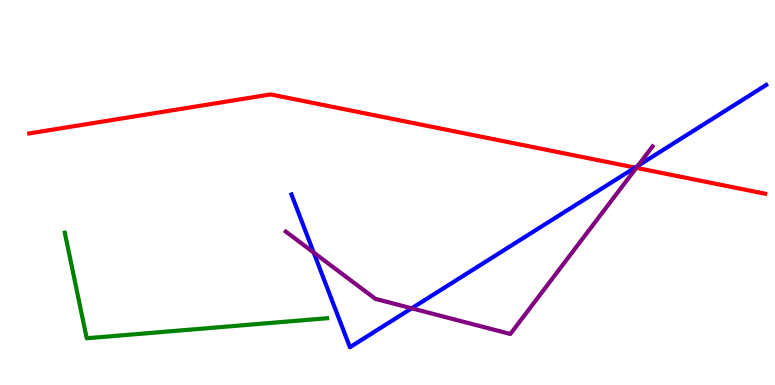[{'lines': ['blue', 'red'], 'intersections': [{'x': 8.19, 'y': 5.65}]}, {'lines': ['green', 'red'], 'intersections': []}, {'lines': ['purple', 'red'], 'intersections': [{'x': 8.21, 'y': 5.64}]}, {'lines': ['blue', 'green'], 'intersections': []}, {'lines': ['blue', 'purple'], 'intersections': [{'x': 4.05, 'y': 3.44}, {'x': 5.31, 'y': 1.99}, {'x': 8.23, 'y': 5.69}]}, {'lines': ['green', 'purple'], 'intersections': []}]